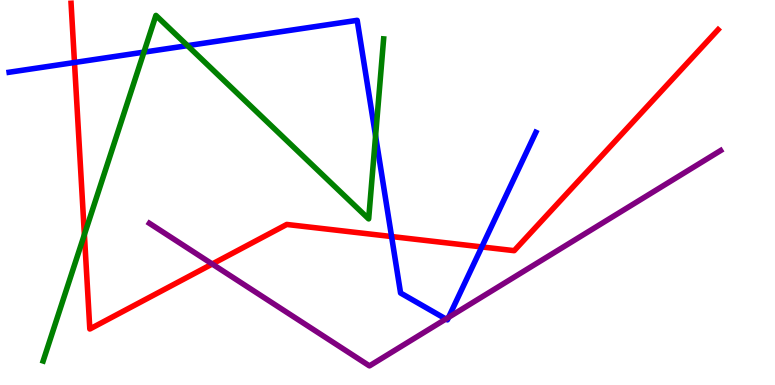[{'lines': ['blue', 'red'], 'intersections': [{'x': 0.961, 'y': 8.38}, {'x': 5.05, 'y': 3.86}, {'x': 6.22, 'y': 3.59}]}, {'lines': ['green', 'red'], 'intersections': [{'x': 1.09, 'y': 3.91}]}, {'lines': ['purple', 'red'], 'intersections': [{'x': 2.74, 'y': 3.14}]}, {'lines': ['blue', 'green'], 'intersections': [{'x': 1.86, 'y': 8.65}, {'x': 2.42, 'y': 8.81}, {'x': 4.85, 'y': 6.47}]}, {'lines': ['blue', 'purple'], 'intersections': [{'x': 5.75, 'y': 1.71}, {'x': 5.79, 'y': 1.76}]}, {'lines': ['green', 'purple'], 'intersections': []}]